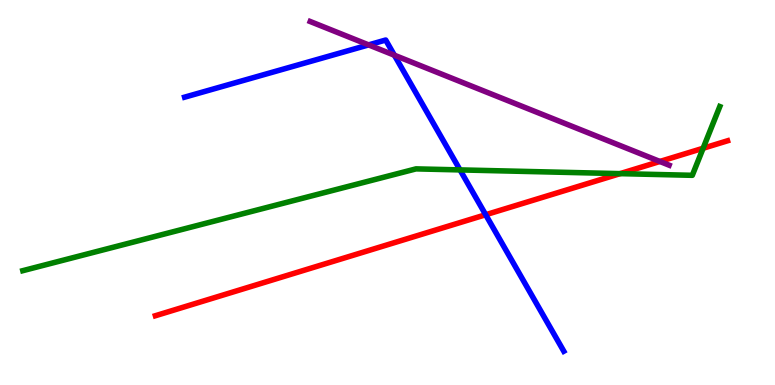[{'lines': ['blue', 'red'], 'intersections': [{'x': 6.27, 'y': 4.42}]}, {'lines': ['green', 'red'], 'intersections': [{'x': 8.0, 'y': 5.49}, {'x': 9.07, 'y': 6.15}]}, {'lines': ['purple', 'red'], 'intersections': [{'x': 8.51, 'y': 5.81}]}, {'lines': ['blue', 'green'], 'intersections': [{'x': 5.94, 'y': 5.59}]}, {'lines': ['blue', 'purple'], 'intersections': [{'x': 4.76, 'y': 8.83}, {'x': 5.09, 'y': 8.57}]}, {'lines': ['green', 'purple'], 'intersections': []}]